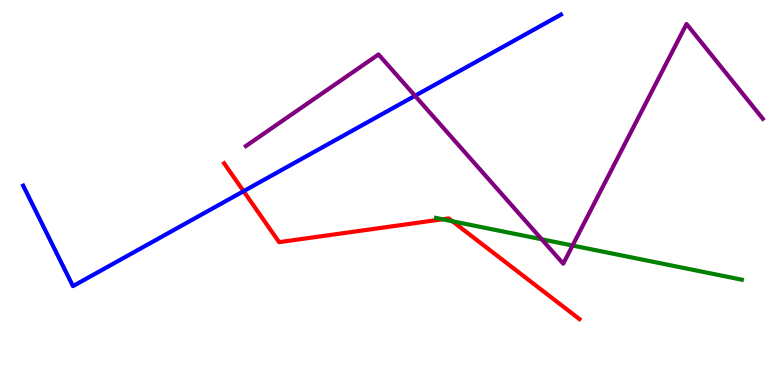[{'lines': ['blue', 'red'], 'intersections': [{'x': 3.14, 'y': 5.03}]}, {'lines': ['green', 'red'], 'intersections': [{'x': 5.71, 'y': 4.3}, {'x': 5.84, 'y': 4.25}]}, {'lines': ['purple', 'red'], 'intersections': []}, {'lines': ['blue', 'green'], 'intersections': []}, {'lines': ['blue', 'purple'], 'intersections': [{'x': 5.36, 'y': 7.51}]}, {'lines': ['green', 'purple'], 'intersections': [{'x': 6.99, 'y': 3.78}, {'x': 7.39, 'y': 3.62}]}]